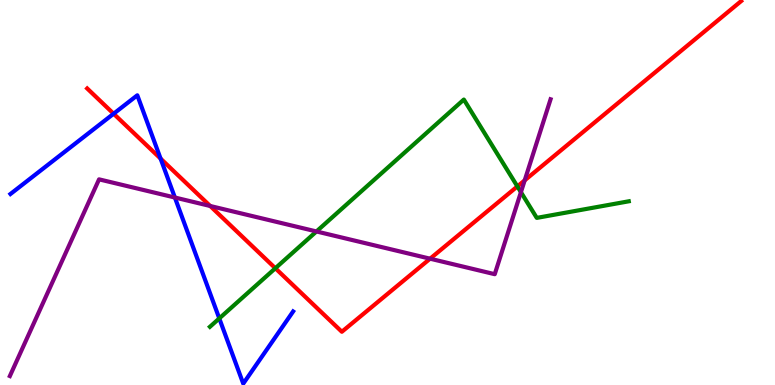[{'lines': ['blue', 'red'], 'intersections': [{'x': 1.47, 'y': 7.05}, {'x': 2.07, 'y': 5.88}]}, {'lines': ['green', 'red'], 'intersections': [{'x': 3.55, 'y': 3.03}, {'x': 6.68, 'y': 5.16}]}, {'lines': ['purple', 'red'], 'intersections': [{'x': 2.71, 'y': 4.65}, {'x': 5.55, 'y': 3.28}, {'x': 6.77, 'y': 5.32}]}, {'lines': ['blue', 'green'], 'intersections': [{'x': 2.83, 'y': 1.73}]}, {'lines': ['blue', 'purple'], 'intersections': [{'x': 2.26, 'y': 4.87}]}, {'lines': ['green', 'purple'], 'intersections': [{'x': 4.08, 'y': 3.99}, {'x': 6.72, 'y': 5.01}]}]